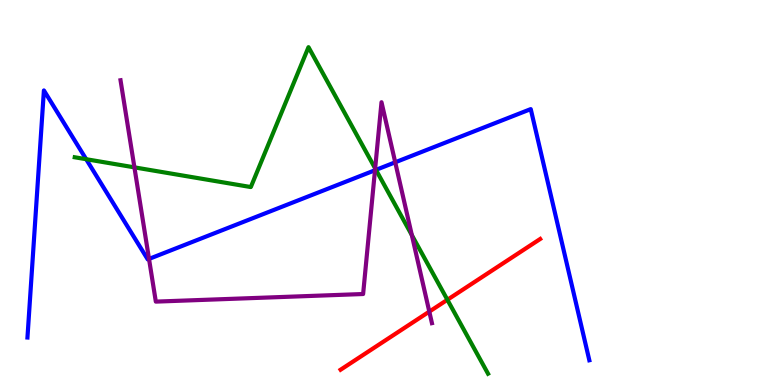[{'lines': ['blue', 'red'], 'intersections': []}, {'lines': ['green', 'red'], 'intersections': [{'x': 5.77, 'y': 2.21}]}, {'lines': ['purple', 'red'], 'intersections': [{'x': 5.54, 'y': 1.91}]}, {'lines': ['blue', 'green'], 'intersections': [{'x': 1.11, 'y': 5.86}, {'x': 4.85, 'y': 5.59}]}, {'lines': ['blue', 'purple'], 'intersections': [{'x': 1.92, 'y': 3.27}, {'x': 4.84, 'y': 5.58}, {'x': 5.1, 'y': 5.78}]}, {'lines': ['green', 'purple'], 'intersections': [{'x': 1.73, 'y': 5.65}, {'x': 4.84, 'y': 5.63}, {'x': 5.31, 'y': 3.89}]}]